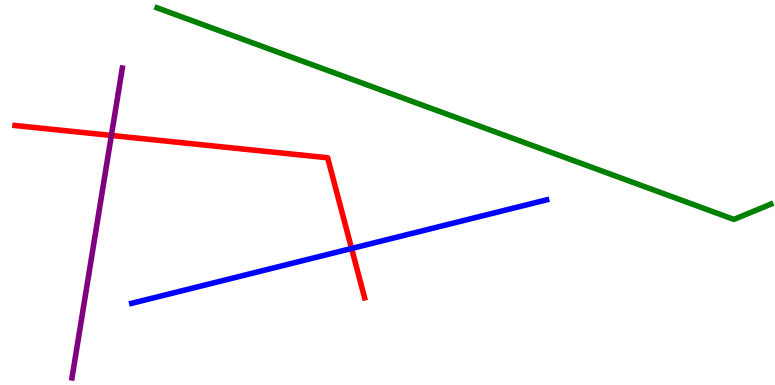[{'lines': ['blue', 'red'], 'intersections': [{'x': 4.54, 'y': 3.55}]}, {'lines': ['green', 'red'], 'intersections': []}, {'lines': ['purple', 'red'], 'intersections': [{'x': 1.44, 'y': 6.48}]}, {'lines': ['blue', 'green'], 'intersections': []}, {'lines': ['blue', 'purple'], 'intersections': []}, {'lines': ['green', 'purple'], 'intersections': []}]